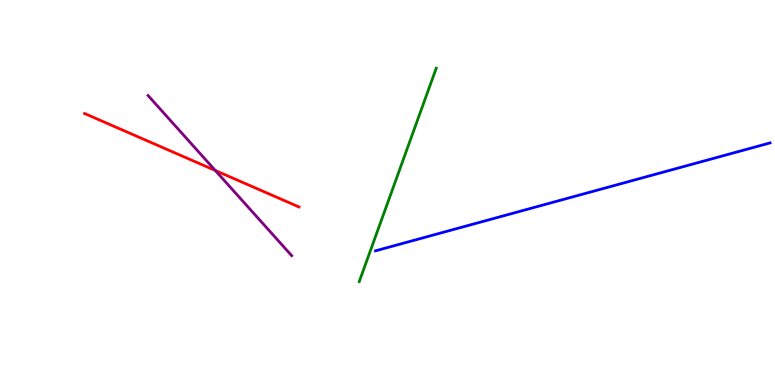[{'lines': ['blue', 'red'], 'intersections': []}, {'lines': ['green', 'red'], 'intersections': []}, {'lines': ['purple', 'red'], 'intersections': [{'x': 2.78, 'y': 5.57}]}, {'lines': ['blue', 'green'], 'intersections': []}, {'lines': ['blue', 'purple'], 'intersections': []}, {'lines': ['green', 'purple'], 'intersections': []}]